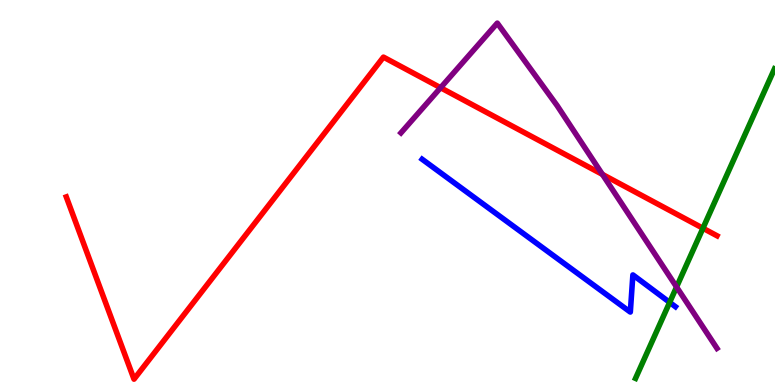[{'lines': ['blue', 'red'], 'intersections': []}, {'lines': ['green', 'red'], 'intersections': [{'x': 9.07, 'y': 4.07}]}, {'lines': ['purple', 'red'], 'intersections': [{'x': 5.69, 'y': 7.72}, {'x': 7.77, 'y': 5.47}]}, {'lines': ['blue', 'green'], 'intersections': [{'x': 8.64, 'y': 2.15}]}, {'lines': ['blue', 'purple'], 'intersections': []}, {'lines': ['green', 'purple'], 'intersections': [{'x': 8.73, 'y': 2.55}]}]